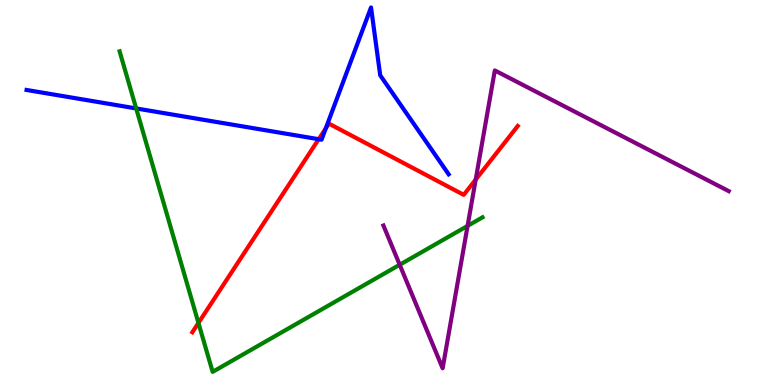[{'lines': ['blue', 'red'], 'intersections': [{'x': 4.11, 'y': 6.38}, {'x': 4.2, 'y': 6.67}]}, {'lines': ['green', 'red'], 'intersections': [{'x': 2.56, 'y': 1.61}]}, {'lines': ['purple', 'red'], 'intersections': [{'x': 6.14, 'y': 5.34}]}, {'lines': ['blue', 'green'], 'intersections': [{'x': 1.76, 'y': 7.18}]}, {'lines': ['blue', 'purple'], 'intersections': []}, {'lines': ['green', 'purple'], 'intersections': [{'x': 5.16, 'y': 3.12}, {'x': 6.03, 'y': 4.13}]}]